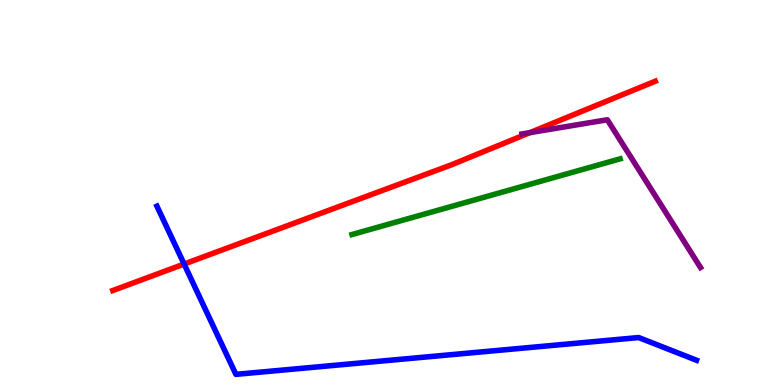[{'lines': ['blue', 'red'], 'intersections': [{'x': 2.38, 'y': 3.14}]}, {'lines': ['green', 'red'], 'intersections': []}, {'lines': ['purple', 'red'], 'intersections': [{'x': 6.84, 'y': 6.55}]}, {'lines': ['blue', 'green'], 'intersections': []}, {'lines': ['blue', 'purple'], 'intersections': []}, {'lines': ['green', 'purple'], 'intersections': []}]